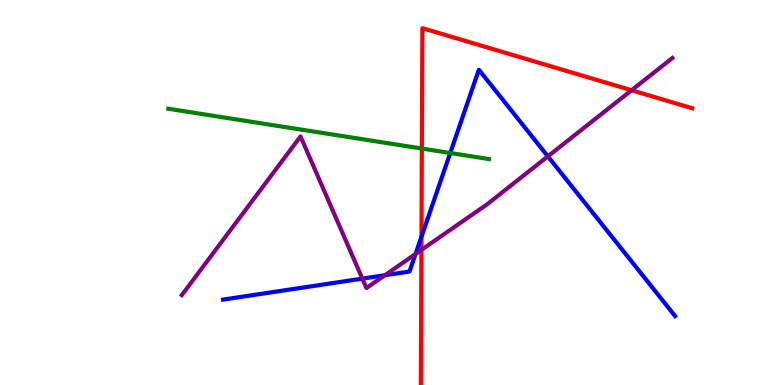[{'lines': ['blue', 'red'], 'intersections': [{'x': 5.44, 'y': 3.85}]}, {'lines': ['green', 'red'], 'intersections': [{'x': 5.44, 'y': 6.14}]}, {'lines': ['purple', 'red'], 'intersections': [{'x': 5.44, 'y': 3.51}, {'x': 8.15, 'y': 7.66}]}, {'lines': ['blue', 'green'], 'intersections': [{'x': 5.81, 'y': 6.03}]}, {'lines': ['blue', 'purple'], 'intersections': [{'x': 4.68, 'y': 2.76}, {'x': 4.97, 'y': 2.85}, {'x': 5.36, 'y': 3.4}, {'x': 7.07, 'y': 5.94}]}, {'lines': ['green', 'purple'], 'intersections': []}]